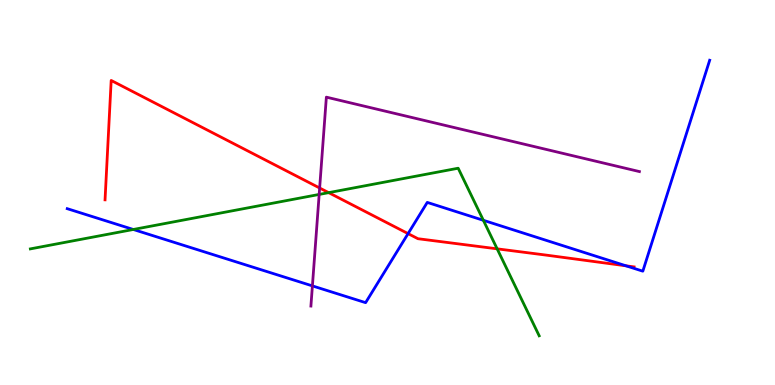[{'lines': ['blue', 'red'], 'intersections': [{'x': 5.27, 'y': 3.93}, {'x': 8.08, 'y': 3.1}]}, {'lines': ['green', 'red'], 'intersections': [{'x': 4.24, 'y': 5.0}, {'x': 6.41, 'y': 3.54}]}, {'lines': ['purple', 'red'], 'intersections': [{'x': 4.12, 'y': 5.12}]}, {'lines': ['blue', 'green'], 'intersections': [{'x': 1.72, 'y': 4.04}, {'x': 6.24, 'y': 4.28}]}, {'lines': ['blue', 'purple'], 'intersections': [{'x': 4.03, 'y': 2.57}]}, {'lines': ['green', 'purple'], 'intersections': [{'x': 4.12, 'y': 4.95}]}]